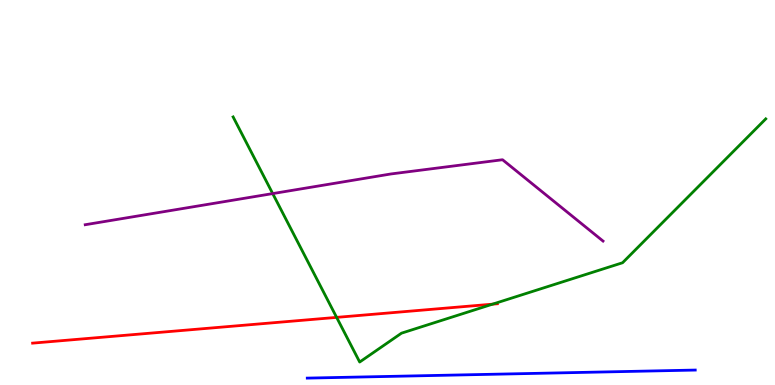[{'lines': ['blue', 'red'], 'intersections': []}, {'lines': ['green', 'red'], 'intersections': [{'x': 4.34, 'y': 1.76}, {'x': 6.36, 'y': 2.1}]}, {'lines': ['purple', 'red'], 'intersections': []}, {'lines': ['blue', 'green'], 'intersections': []}, {'lines': ['blue', 'purple'], 'intersections': []}, {'lines': ['green', 'purple'], 'intersections': [{'x': 3.52, 'y': 4.97}]}]